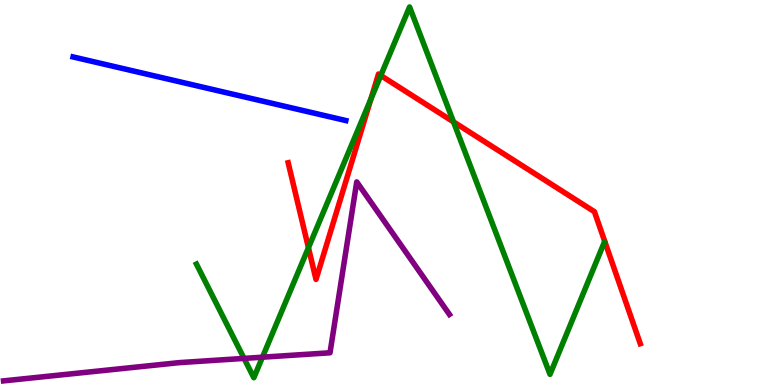[{'lines': ['blue', 'red'], 'intersections': []}, {'lines': ['green', 'red'], 'intersections': [{'x': 3.98, 'y': 3.57}, {'x': 4.79, 'y': 7.43}, {'x': 4.91, 'y': 8.04}, {'x': 5.85, 'y': 6.83}]}, {'lines': ['purple', 'red'], 'intersections': []}, {'lines': ['blue', 'green'], 'intersections': []}, {'lines': ['blue', 'purple'], 'intersections': []}, {'lines': ['green', 'purple'], 'intersections': [{'x': 3.15, 'y': 0.691}, {'x': 3.39, 'y': 0.722}]}]